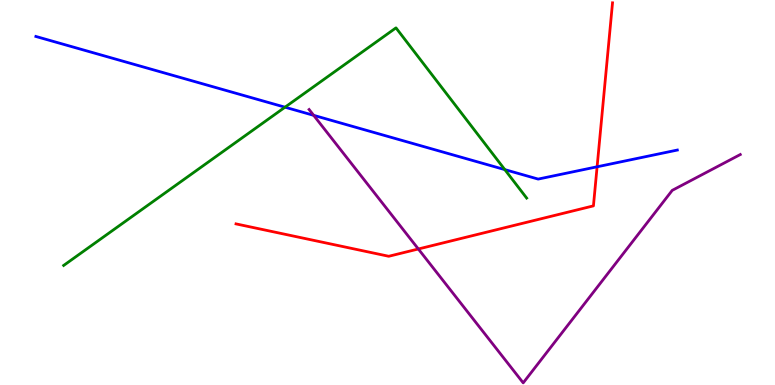[{'lines': ['blue', 'red'], 'intersections': [{'x': 7.7, 'y': 5.67}]}, {'lines': ['green', 'red'], 'intersections': []}, {'lines': ['purple', 'red'], 'intersections': [{'x': 5.4, 'y': 3.53}]}, {'lines': ['blue', 'green'], 'intersections': [{'x': 3.68, 'y': 7.22}, {'x': 6.51, 'y': 5.59}]}, {'lines': ['blue', 'purple'], 'intersections': [{'x': 4.05, 'y': 7.0}]}, {'lines': ['green', 'purple'], 'intersections': []}]